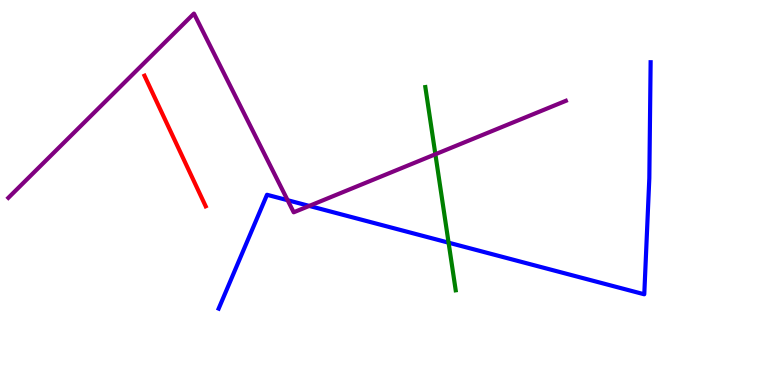[{'lines': ['blue', 'red'], 'intersections': []}, {'lines': ['green', 'red'], 'intersections': []}, {'lines': ['purple', 'red'], 'intersections': []}, {'lines': ['blue', 'green'], 'intersections': [{'x': 5.79, 'y': 3.7}]}, {'lines': ['blue', 'purple'], 'intersections': [{'x': 3.71, 'y': 4.8}, {'x': 3.99, 'y': 4.65}]}, {'lines': ['green', 'purple'], 'intersections': [{'x': 5.62, 'y': 5.99}]}]